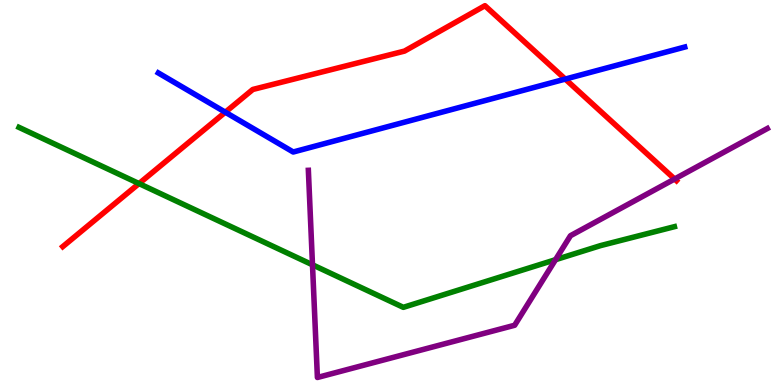[{'lines': ['blue', 'red'], 'intersections': [{'x': 2.91, 'y': 7.09}, {'x': 7.29, 'y': 7.95}]}, {'lines': ['green', 'red'], 'intersections': [{'x': 1.79, 'y': 5.23}]}, {'lines': ['purple', 'red'], 'intersections': [{'x': 8.7, 'y': 5.35}]}, {'lines': ['blue', 'green'], 'intersections': []}, {'lines': ['blue', 'purple'], 'intersections': []}, {'lines': ['green', 'purple'], 'intersections': [{'x': 4.03, 'y': 3.12}, {'x': 7.17, 'y': 3.25}]}]